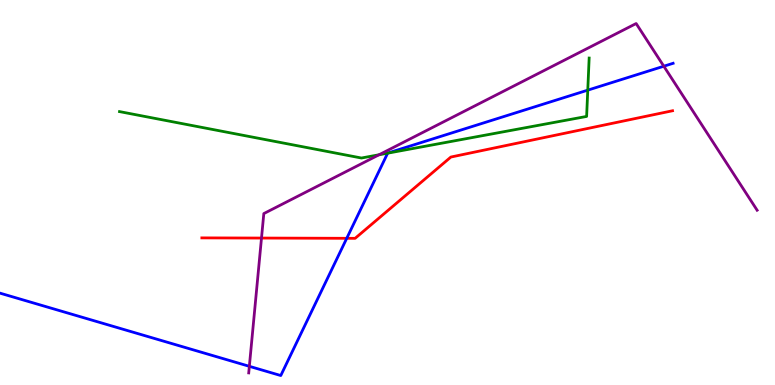[{'lines': ['blue', 'red'], 'intersections': [{'x': 4.47, 'y': 3.81}]}, {'lines': ['green', 'red'], 'intersections': []}, {'lines': ['purple', 'red'], 'intersections': [{'x': 3.37, 'y': 3.82}]}, {'lines': ['blue', 'green'], 'intersections': [{'x': 5.0, 'y': 6.02}, {'x': 7.58, 'y': 7.66}]}, {'lines': ['blue', 'purple'], 'intersections': [{'x': 3.22, 'y': 0.485}, {'x': 8.57, 'y': 8.28}]}, {'lines': ['green', 'purple'], 'intersections': [{'x': 4.89, 'y': 5.98}]}]